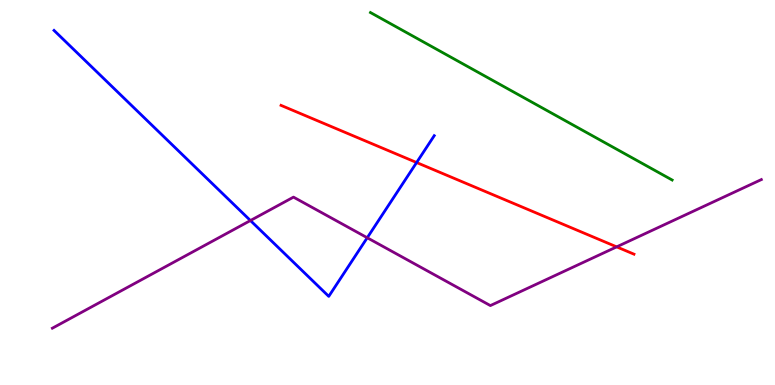[{'lines': ['blue', 'red'], 'intersections': [{'x': 5.38, 'y': 5.78}]}, {'lines': ['green', 'red'], 'intersections': []}, {'lines': ['purple', 'red'], 'intersections': [{'x': 7.96, 'y': 3.59}]}, {'lines': ['blue', 'green'], 'intersections': []}, {'lines': ['blue', 'purple'], 'intersections': [{'x': 3.23, 'y': 4.27}, {'x': 4.74, 'y': 3.82}]}, {'lines': ['green', 'purple'], 'intersections': []}]